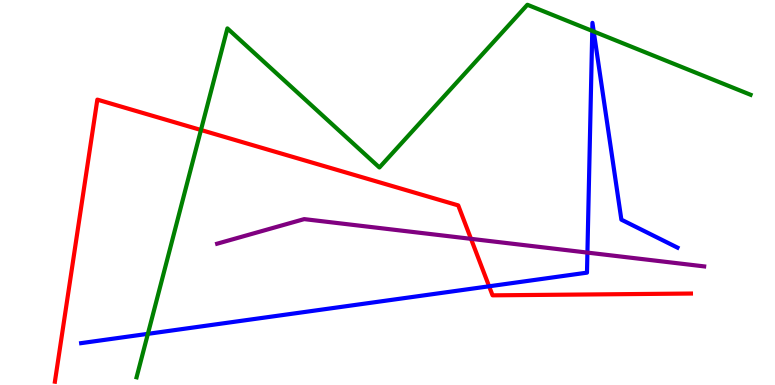[{'lines': ['blue', 'red'], 'intersections': [{'x': 6.31, 'y': 2.56}]}, {'lines': ['green', 'red'], 'intersections': [{'x': 2.59, 'y': 6.62}]}, {'lines': ['purple', 'red'], 'intersections': [{'x': 6.08, 'y': 3.8}]}, {'lines': ['blue', 'green'], 'intersections': [{'x': 1.91, 'y': 1.33}, {'x': 7.64, 'y': 9.2}, {'x': 7.66, 'y': 9.18}]}, {'lines': ['blue', 'purple'], 'intersections': [{'x': 7.58, 'y': 3.44}]}, {'lines': ['green', 'purple'], 'intersections': []}]